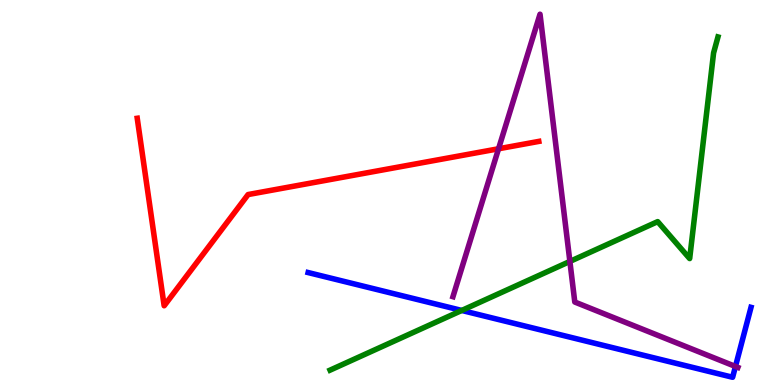[{'lines': ['blue', 'red'], 'intersections': []}, {'lines': ['green', 'red'], 'intersections': []}, {'lines': ['purple', 'red'], 'intersections': [{'x': 6.43, 'y': 6.14}]}, {'lines': ['blue', 'green'], 'intersections': [{'x': 5.96, 'y': 1.94}]}, {'lines': ['blue', 'purple'], 'intersections': [{'x': 9.49, 'y': 0.482}]}, {'lines': ['green', 'purple'], 'intersections': [{'x': 7.35, 'y': 3.21}]}]